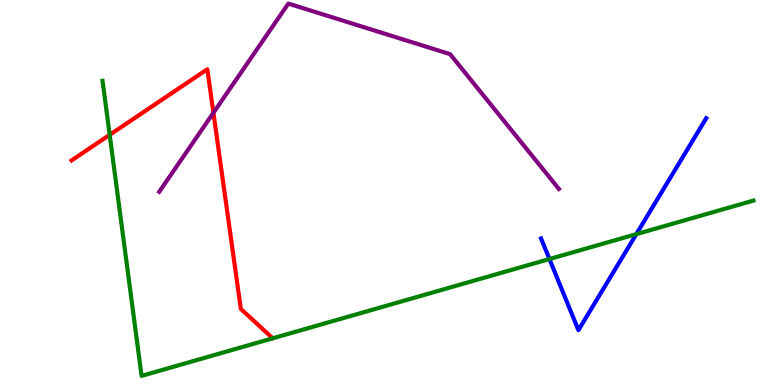[{'lines': ['blue', 'red'], 'intersections': []}, {'lines': ['green', 'red'], 'intersections': [{'x': 1.42, 'y': 6.5}]}, {'lines': ['purple', 'red'], 'intersections': [{'x': 2.75, 'y': 7.07}]}, {'lines': ['blue', 'green'], 'intersections': [{'x': 7.09, 'y': 3.27}, {'x': 8.21, 'y': 3.92}]}, {'lines': ['blue', 'purple'], 'intersections': []}, {'lines': ['green', 'purple'], 'intersections': []}]